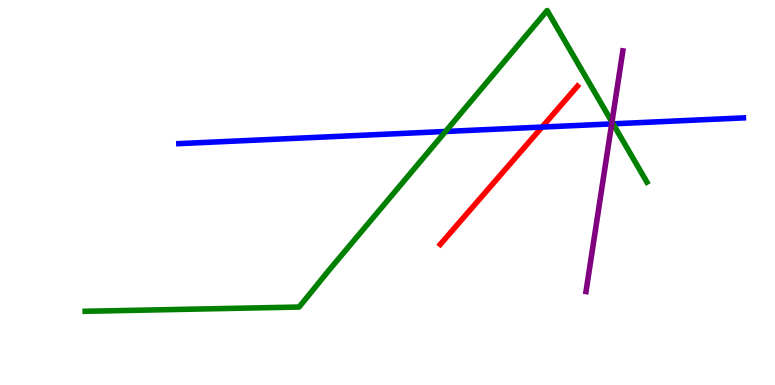[{'lines': ['blue', 'red'], 'intersections': [{'x': 6.99, 'y': 6.7}]}, {'lines': ['green', 'red'], 'intersections': []}, {'lines': ['purple', 'red'], 'intersections': []}, {'lines': ['blue', 'green'], 'intersections': [{'x': 5.75, 'y': 6.59}, {'x': 7.91, 'y': 6.78}]}, {'lines': ['blue', 'purple'], 'intersections': [{'x': 7.89, 'y': 6.78}]}, {'lines': ['green', 'purple'], 'intersections': [{'x': 7.9, 'y': 6.83}]}]